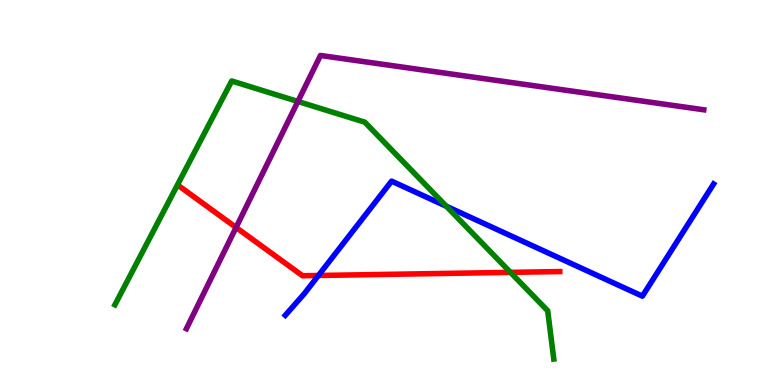[{'lines': ['blue', 'red'], 'intersections': [{'x': 4.11, 'y': 2.84}]}, {'lines': ['green', 'red'], 'intersections': [{'x': 6.59, 'y': 2.93}]}, {'lines': ['purple', 'red'], 'intersections': [{'x': 3.05, 'y': 4.09}]}, {'lines': ['blue', 'green'], 'intersections': [{'x': 5.76, 'y': 4.64}]}, {'lines': ['blue', 'purple'], 'intersections': []}, {'lines': ['green', 'purple'], 'intersections': [{'x': 3.84, 'y': 7.36}]}]